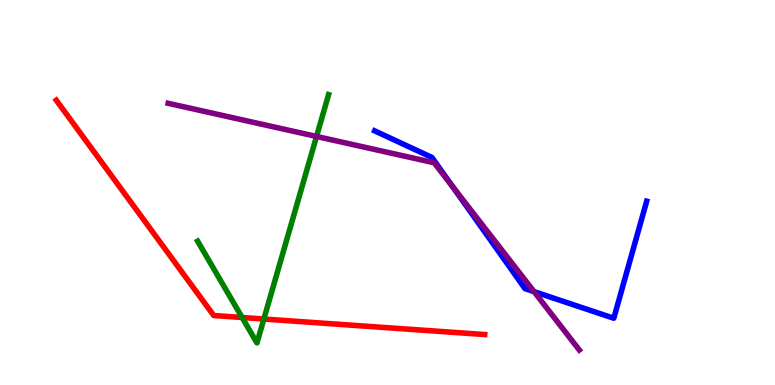[{'lines': ['blue', 'red'], 'intersections': []}, {'lines': ['green', 'red'], 'intersections': [{'x': 3.12, 'y': 1.75}, {'x': 3.4, 'y': 1.71}]}, {'lines': ['purple', 'red'], 'intersections': []}, {'lines': ['blue', 'green'], 'intersections': []}, {'lines': ['blue', 'purple'], 'intersections': [{'x': 5.84, 'y': 5.16}, {'x': 6.89, 'y': 2.43}]}, {'lines': ['green', 'purple'], 'intersections': [{'x': 4.08, 'y': 6.46}]}]